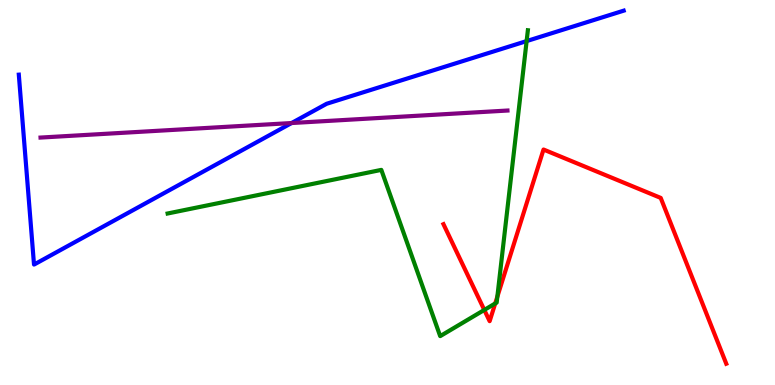[{'lines': ['blue', 'red'], 'intersections': []}, {'lines': ['green', 'red'], 'intersections': [{'x': 6.25, 'y': 1.95}, {'x': 6.39, 'y': 2.12}, {'x': 6.42, 'y': 2.3}]}, {'lines': ['purple', 'red'], 'intersections': []}, {'lines': ['blue', 'green'], 'intersections': [{'x': 6.8, 'y': 8.93}]}, {'lines': ['blue', 'purple'], 'intersections': [{'x': 3.76, 'y': 6.8}]}, {'lines': ['green', 'purple'], 'intersections': []}]